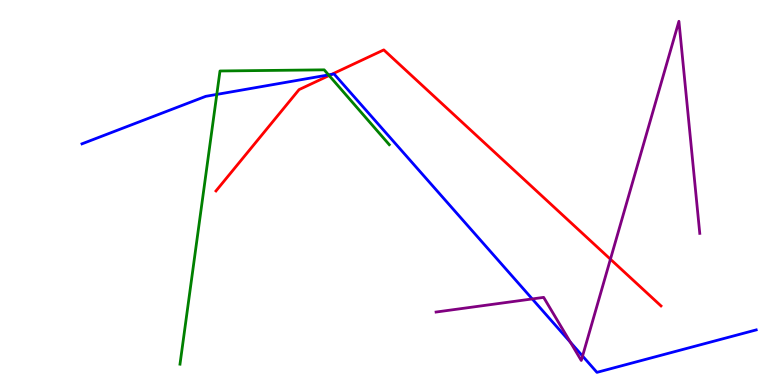[{'lines': ['blue', 'red'], 'intersections': [{'x': 4.28, 'y': 8.07}]}, {'lines': ['green', 'red'], 'intersections': [{'x': 4.25, 'y': 8.04}]}, {'lines': ['purple', 'red'], 'intersections': [{'x': 7.88, 'y': 3.27}]}, {'lines': ['blue', 'green'], 'intersections': [{'x': 2.8, 'y': 7.55}, {'x': 4.24, 'y': 8.05}]}, {'lines': ['blue', 'purple'], 'intersections': [{'x': 6.87, 'y': 2.24}, {'x': 7.36, 'y': 1.11}, {'x': 7.52, 'y': 0.752}]}, {'lines': ['green', 'purple'], 'intersections': []}]